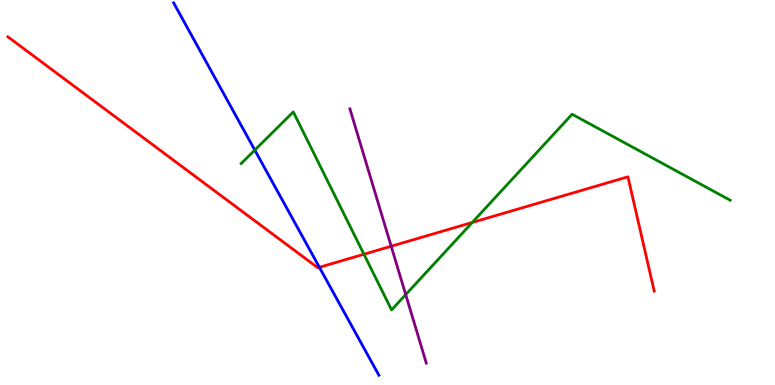[{'lines': ['blue', 'red'], 'intersections': [{'x': 4.12, 'y': 3.06}]}, {'lines': ['green', 'red'], 'intersections': [{'x': 4.7, 'y': 3.4}, {'x': 6.09, 'y': 4.22}]}, {'lines': ['purple', 'red'], 'intersections': [{'x': 5.05, 'y': 3.6}]}, {'lines': ['blue', 'green'], 'intersections': [{'x': 3.29, 'y': 6.1}]}, {'lines': ['blue', 'purple'], 'intersections': []}, {'lines': ['green', 'purple'], 'intersections': [{'x': 5.24, 'y': 2.35}]}]